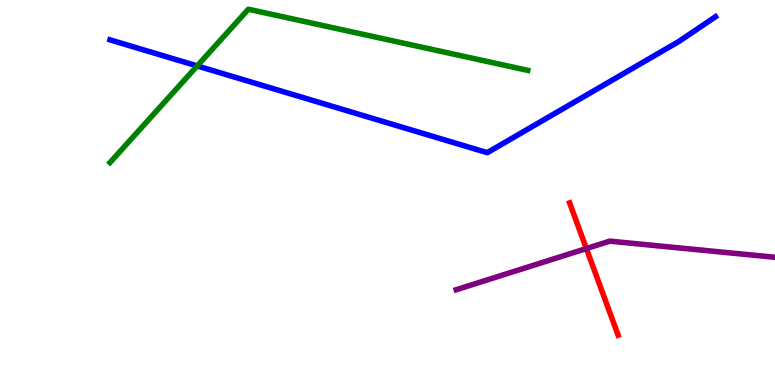[{'lines': ['blue', 'red'], 'intersections': []}, {'lines': ['green', 'red'], 'intersections': []}, {'lines': ['purple', 'red'], 'intersections': [{'x': 7.57, 'y': 3.54}]}, {'lines': ['blue', 'green'], 'intersections': [{'x': 2.54, 'y': 8.29}]}, {'lines': ['blue', 'purple'], 'intersections': []}, {'lines': ['green', 'purple'], 'intersections': []}]